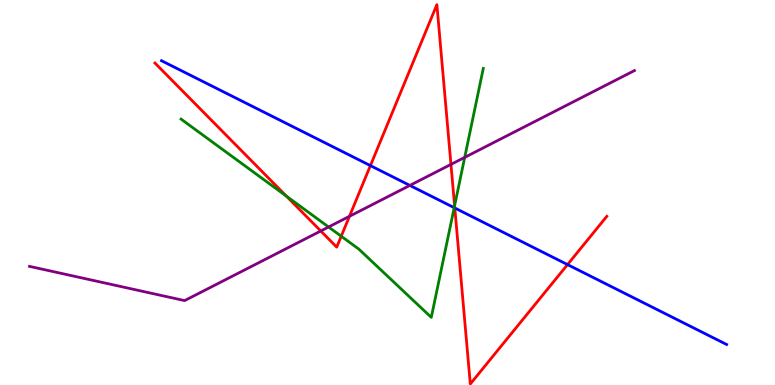[{'lines': ['blue', 'red'], 'intersections': [{'x': 4.78, 'y': 5.7}, {'x': 5.87, 'y': 4.6}, {'x': 7.32, 'y': 3.13}]}, {'lines': ['green', 'red'], 'intersections': [{'x': 3.69, 'y': 4.91}, {'x': 4.4, 'y': 3.86}, {'x': 5.87, 'y': 4.66}]}, {'lines': ['purple', 'red'], 'intersections': [{'x': 4.14, 'y': 4.0}, {'x': 4.51, 'y': 4.38}, {'x': 5.82, 'y': 5.73}]}, {'lines': ['blue', 'green'], 'intersections': [{'x': 5.86, 'y': 4.61}]}, {'lines': ['blue', 'purple'], 'intersections': [{'x': 5.29, 'y': 5.18}]}, {'lines': ['green', 'purple'], 'intersections': [{'x': 4.24, 'y': 4.1}, {'x': 6.0, 'y': 5.91}]}]